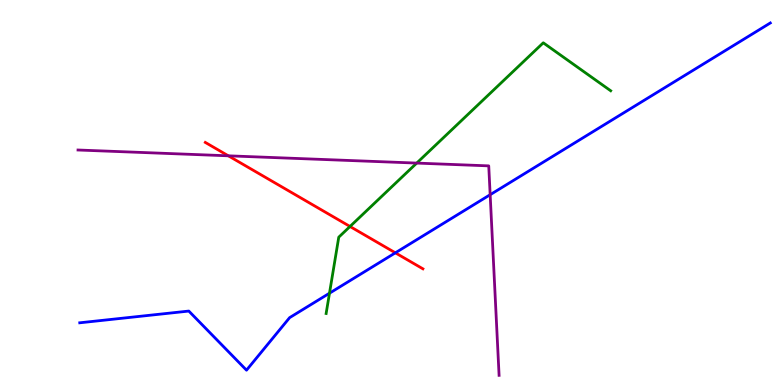[{'lines': ['blue', 'red'], 'intersections': [{'x': 5.1, 'y': 3.43}]}, {'lines': ['green', 'red'], 'intersections': [{'x': 4.52, 'y': 4.12}]}, {'lines': ['purple', 'red'], 'intersections': [{'x': 2.95, 'y': 5.95}]}, {'lines': ['blue', 'green'], 'intersections': [{'x': 4.25, 'y': 2.38}]}, {'lines': ['blue', 'purple'], 'intersections': [{'x': 6.32, 'y': 4.94}]}, {'lines': ['green', 'purple'], 'intersections': [{'x': 5.38, 'y': 5.76}]}]